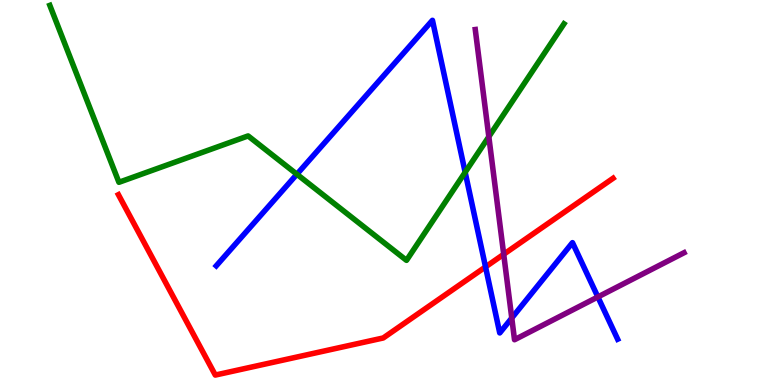[{'lines': ['blue', 'red'], 'intersections': [{'x': 6.26, 'y': 3.07}]}, {'lines': ['green', 'red'], 'intersections': []}, {'lines': ['purple', 'red'], 'intersections': [{'x': 6.5, 'y': 3.4}]}, {'lines': ['blue', 'green'], 'intersections': [{'x': 3.83, 'y': 5.47}, {'x': 6.0, 'y': 5.53}]}, {'lines': ['blue', 'purple'], 'intersections': [{'x': 6.6, 'y': 1.74}, {'x': 7.71, 'y': 2.29}]}, {'lines': ['green', 'purple'], 'intersections': [{'x': 6.31, 'y': 6.45}]}]